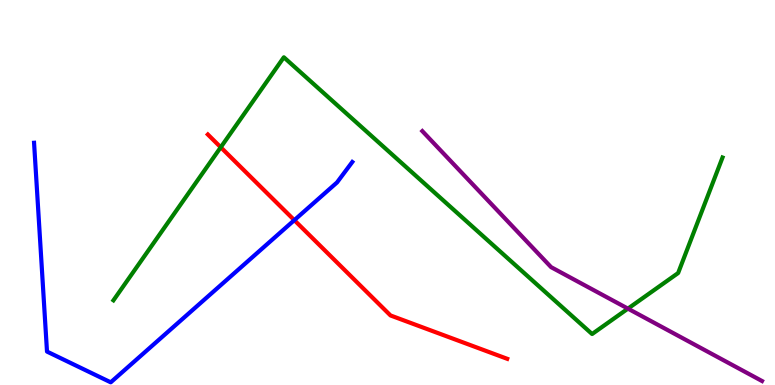[{'lines': ['blue', 'red'], 'intersections': [{'x': 3.8, 'y': 4.28}]}, {'lines': ['green', 'red'], 'intersections': [{'x': 2.85, 'y': 6.17}]}, {'lines': ['purple', 'red'], 'intersections': []}, {'lines': ['blue', 'green'], 'intersections': []}, {'lines': ['blue', 'purple'], 'intersections': []}, {'lines': ['green', 'purple'], 'intersections': [{'x': 8.1, 'y': 1.98}]}]